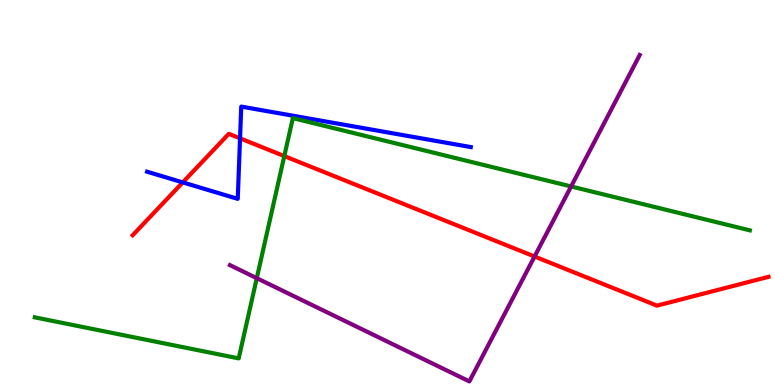[{'lines': ['blue', 'red'], 'intersections': [{'x': 2.36, 'y': 5.26}, {'x': 3.1, 'y': 6.41}]}, {'lines': ['green', 'red'], 'intersections': [{'x': 3.67, 'y': 5.95}]}, {'lines': ['purple', 'red'], 'intersections': [{'x': 6.9, 'y': 3.34}]}, {'lines': ['blue', 'green'], 'intersections': []}, {'lines': ['blue', 'purple'], 'intersections': []}, {'lines': ['green', 'purple'], 'intersections': [{'x': 3.31, 'y': 2.77}, {'x': 7.37, 'y': 5.16}]}]